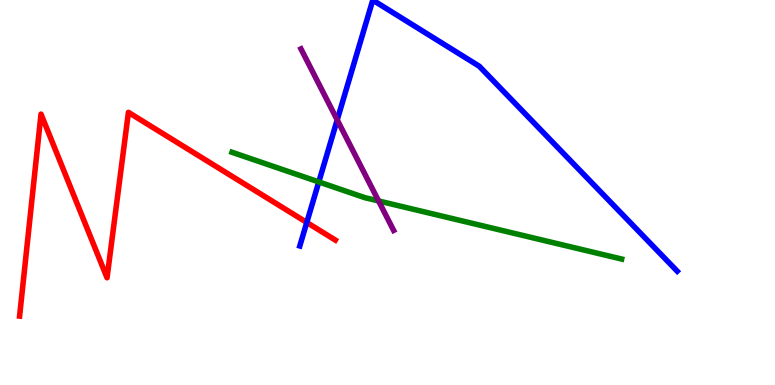[{'lines': ['blue', 'red'], 'intersections': [{'x': 3.96, 'y': 4.22}]}, {'lines': ['green', 'red'], 'intersections': []}, {'lines': ['purple', 'red'], 'intersections': []}, {'lines': ['blue', 'green'], 'intersections': [{'x': 4.11, 'y': 5.27}]}, {'lines': ['blue', 'purple'], 'intersections': [{'x': 4.35, 'y': 6.89}]}, {'lines': ['green', 'purple'], 'intersections': [{'x': 4.89, 'y': 4.78}]}]